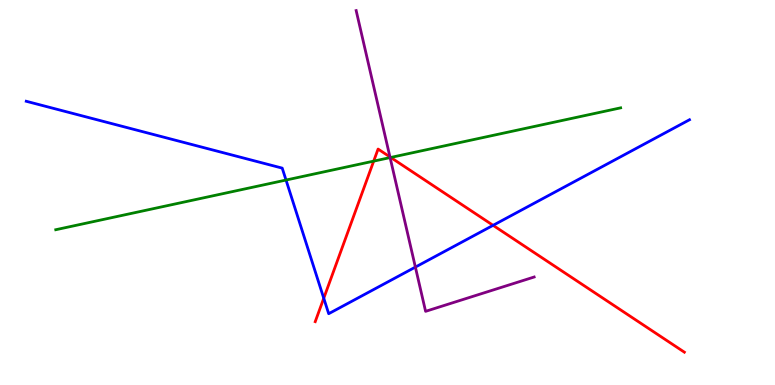[{'lines': ['blue', 'red'], 'intersections': [{'x': 4.18, 'y': 2.25}, {'x': 6.36, 'y': 4.15}]}, {'lines': ['green', 'red'], 'intersections': [{'x': 4.82, 'y': 5.81}, {'x': 5.04, 'y': 5.91}]}, {'lines': ['purple', 'red'], 'intersections': [{'x': 5.03, 'y': 5.92}]}, {'lines': ['blue', 'green'], 'intersections': [{'x': 3.69, 'y': 5.32}]}, {'lines': ['blue', 'purple'], 'intersections': [{'x': 5.36, 'y': 3.06}]}, {'lines': ['green', 'purple'], 'intersections': [{'x': 5.03, 'y': 5.91}]}]